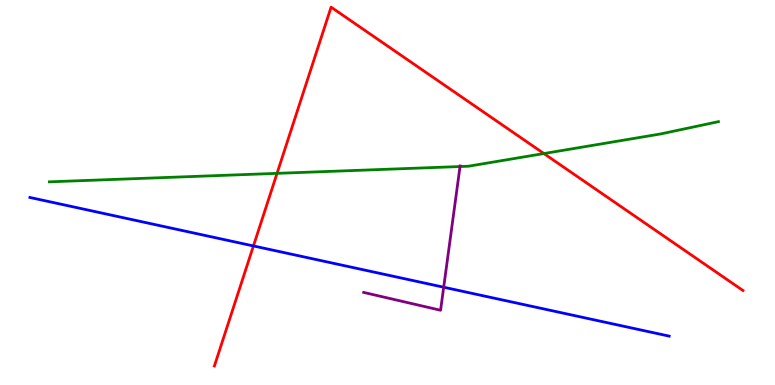[{'lines': ['blue', 'red'], 'intersections': [{'x': 3.27, 'y': 3.61}]}, {'lines': ['green', 'red'], 'intersections': [{'x': 3.57, 'y': 5.5}, {'x': 7.02, 'y': 6.01}]}, {'lines': ['purple', 'red'], 'intersections': []}, {'lines': ['blue', 'green'], 'intersections': []}, {'lines': ['blue', 'purple'], 'intersections': [{'x': 5.73, 'y': 2.54}]}, {'lines': ['green', 'purple'], 'intersections': [{'x': 5.94, 'y': 5.67}]}]